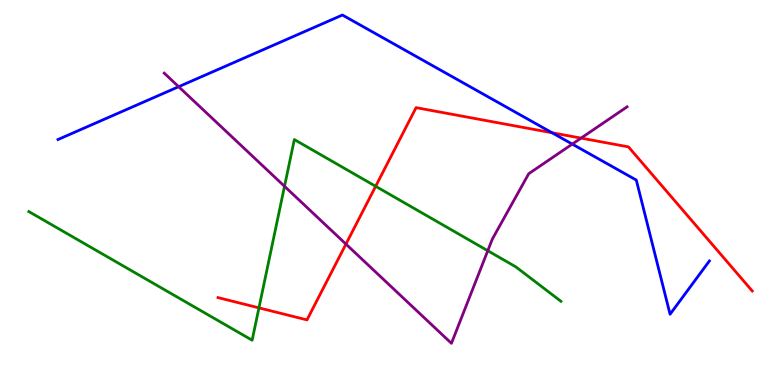[{'lines': ['blue', 'red'], 'intersections': [{'x': 7.12, 'y': 6.55}]}, {'lines': ['green', 'red'], 'intersections': [{'x': 3.34, 'y': 2.0}, {'x': 4.85, 'y': 5.16}]}, {'lines': ['purple', 'red'], 'intersections': [{'x': 4.46, 'y': 3.66}, {'x': 7.5, 'y': 6.41}]}, {'lines': ['blue', 'green'], 'intersections': []}, {'lines': ['blue', 'purple'], 'intersections': [{'x': 2.31, 'y': 7.75}, {'x': 7.38, 'y': 6.26}]}, {'lines': ['green', 'purple'], 'intersections': [{'x': 3.67, 'y': 5.16}, {'x': 6.29, 'y': 3.49}]}]